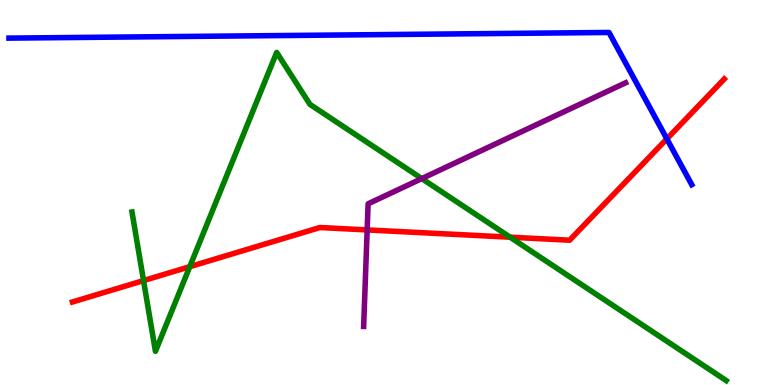[{'lines': ['blue', 'red'], 'intersections': [{'x': 8.6, 'y': 6.39}]}, {'lines': ['green', 'red'], 'intersections': [{'x': 1.85, 'y': 2.71}, {'x': 2.45, 'y': 3.07}, {'x': 6.58, 'y': 3.84}]}, {'lines': ['purple', 'red'], 'intersections': [{'x': 4.74, 'y': 4.03}]}, {'lines': ['blue', 'green'], 'intersections': []}, {'lines': ['blue', 'purple'], 'intersections': []}, {'lines': ['green', 'purple'], 'intersections': [{'x': 5.44, 'y': 5.36}]}]